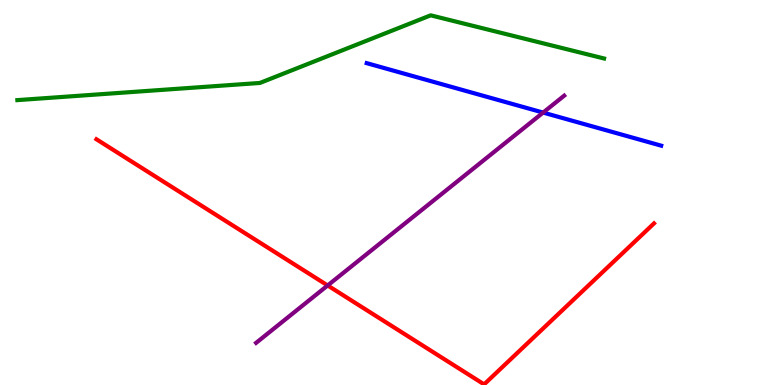[{'lines': ['blue', 'red'], 'intersections': []}, {'lines': ['green', 'red'], 'intersections': []}, {'lines': ['purple', 'red'], 'intersections': [{'x': 4.23, 'y': 2.59}]}, {'lines': ['blue', 'green'], 'intersections': []}, {'lines': ['blue', 'purple'], 'intersections': [{'x': 7.01, 'y': 7.08}]}, {'lines': ['green', 'purple'], 'intersections': []}]